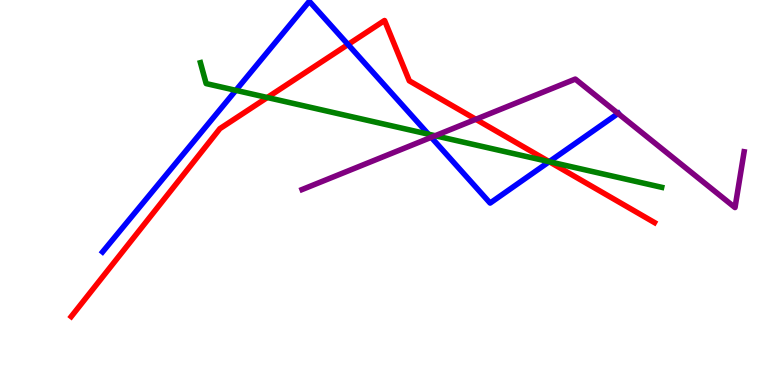[{'lines': ['blue', 'red'], 'intersections': [{'x': 4.49, 'y': 8.84}, {'x': 7.09, 'y': 5.8}]}, {'lines': ['green', 'red'], 'intersections': [{'x': 3.45, 'y': 7.47}, {'x': 7.09, 'y': 5.8}]}, {'lines': ['purple', 'red'], 'intersections': [{'x': 6.14, 'y': 6.9}]}, {'lines': ['blue', 'green'], 'intersections': [{'x': 3.04, 'y': 7.65}, {'x': 5.53, 'y': 6.51}, {'x': 7.09, 'y': 5.8}]}, {'lines': ['blue', 'purple'], 'intersections': [{'x': 5.56, 'y': 6.43}, {'x': 7.98, 'y': 7.05}]}, {'lines': ['green', 'purple'], 'intersections': [{'x': 5.62, 'y': 6.47}]}]